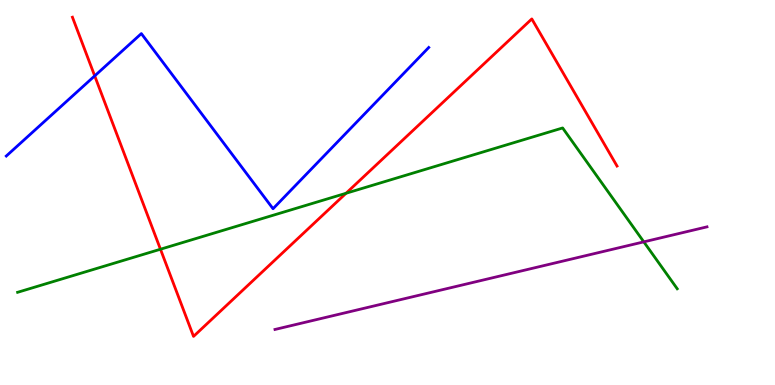[{'lines': ['blue', 'red'], 'intersections': [{'x': 1.22, 'y': 8.03}]}, {'lines': ['green', 'red'], 'intersections': [{'x': 2.07, 'y': 3.53}, {'x': 4.47, 'y': 4.98}]}, {'lines': ['purple', 'red'], 'intersections': []}, {'lines': ['blue', 'green'], 'intersections': []}, {'lines': ['blue', 'purple'], 'intersections': []}, {'lines': ['green', 'purple'], 'intersections': [{'x': 8.31, 'y': 3.72}]}]